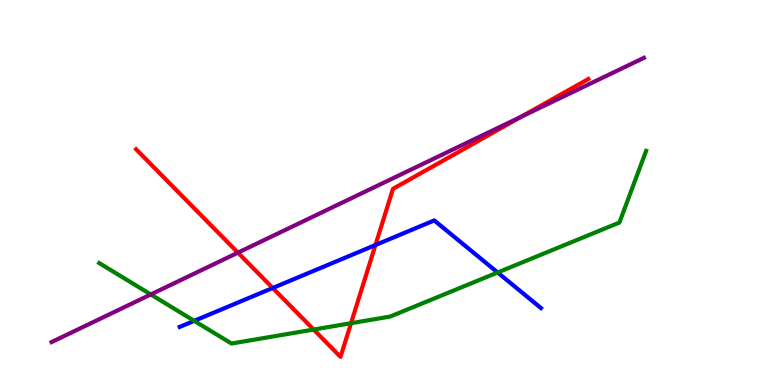[{'lines': ['blue', 'red'], 'intersections': [{'x': 3.52, 'y': 2.52}, {'x': 4.84, 'y': 3.64}]}, {'lines': ['green', 'red'], 'intersections': [{'x': 4.05, 'y': 1.44}, {'x': 4.53, 'y': 1.61}]}, {'lines': ['purple', 'red'], 'intersections': [{'x': 3.07, 'y': 3.44}, {'x': 6.73, 'y': 6.97}]}, {'lines': ['blue', 'green'], 'intersections': [{'x': 2.51, 'y': 1.67}, {'x': 6.42, 'y': 2.92}]}, {'lines': ['blue', 'purple'], 'intersections': []}, {'lines': ['green', 'purple'], 'intersections': [{'x': 1.95, 'y': 2.35}]}]